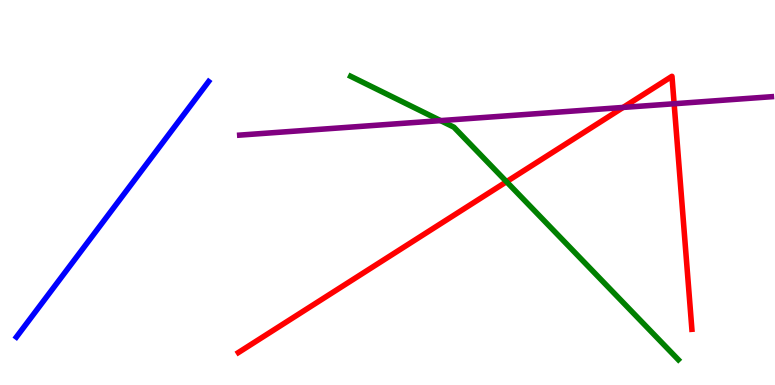[{'lines': ['blue', 'red'], 'intersections': []}, {'lines': ['green', 'red'], 'intersections': [{'x': 6.54, 'y': 5.28}]}, {'lines': ['purple', 'red'], 'intersections': [{'x': 8.04, 'y': 7.21}, {'x': 8.7, 'y': 7.31}]}, {'lines': ['blue', 'green'], 'intersections': []}, {'lines': ['blue', 'purple'], 'intersections': []}, {'lines': ['green', 'purple'], 'intersections': [{'x': 5.68, 'y': 6.87}]}]